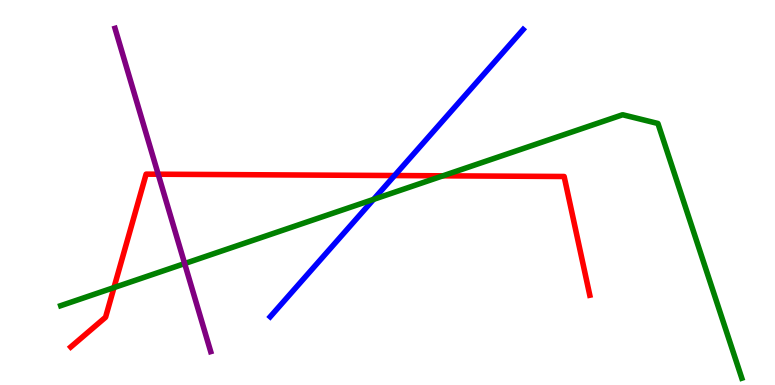[{'lines': ['blue', 'red'], 'intersections': [{'x': 5.09, 'y': 5.44}]}, {'lines': ['green', 'red'], 'intersections': [{'x': 1.47, 'y': 2.53}, {'x': 5.72, 'y': 5.43}]}, {'lines': ['purple', 'red'], 'intersections': [{'x': 2.04, 'y': 5.47}]}, {'lines': ['blue', 'green'], 'intersections': [{'x': 4.82, 'y': 4.82}]}, {'lines': ['blue', 'purple'], 'intersections': []}, {'lines': ['green', 'purple'], 'intersections': [{'x': 2.38, 'y': 3.15}]}]